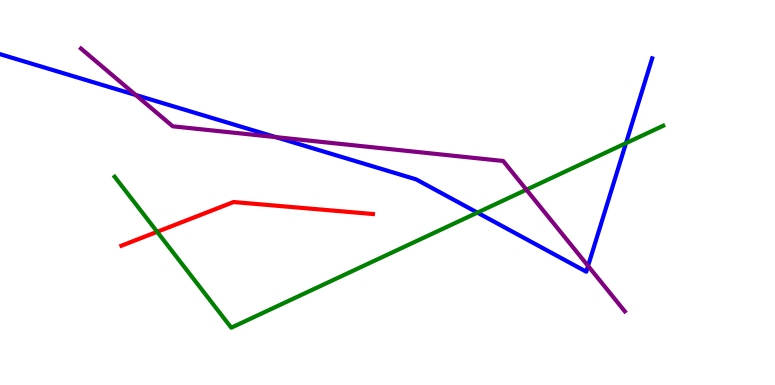[{'lines': ['blue', 'red'], 'intersections': []}, {'lines': ['green', 'red'], 'intersections': [{'x': 2.03, 'y': 3.98}]}, {'lines': ['purple', 'red'], 'intersections': []}, {'lines': ['blue', 'green'], 'intersections': [{'x': 6.16, 'y': 4.48}, {'x': 8.08, 'y': 6.28}]}, {'lines': ['blue', 'purple'], 'intersections': [{'x': 1.75, 'y': 7.53}, {'x': 3.56, 'y': 6.44}, {'x': 7.59, 'y': 3.09}]}, {'lines': ['green', 'purple'], 'intersections': [{'x': 6.79, 'y': 5.07}]}]